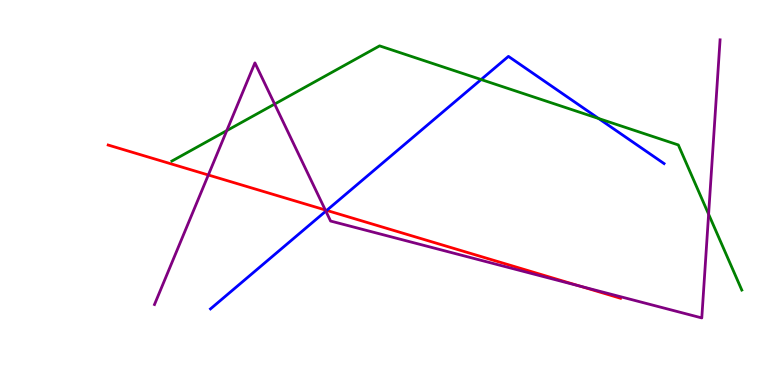[{'lines': ['blue', 'red'], 'intersections': [{'x': 4.22, 'y': 4.54}]}, {'lines': ['green', 'red'], 'intersections': []}, {'lines': ['purple', 'red'], 'intersections': [{'x': 2.69, 'y': 5.45}, {'x': 4.2, 'y': 4.55}, {'x': 7.48, 'y': 2.57}]}, {'lines': ['blue', 'green'], 'intersections': [{'x': 6.21, 'y': 7.93}, {'x': 7.72, 'y': 6.92}]}, {'lines': ['blue', 'purple'], 'intersections': [{'x': 4.2, 'y': 4.52}]}, {'lines': ['green', 'purple'], 'intersections': [{'x': 2.93, 'y': 6.61}, {'x': 3.54, 'y': 7.3}, {'x': 9.14, 'y': 4.44}]}]